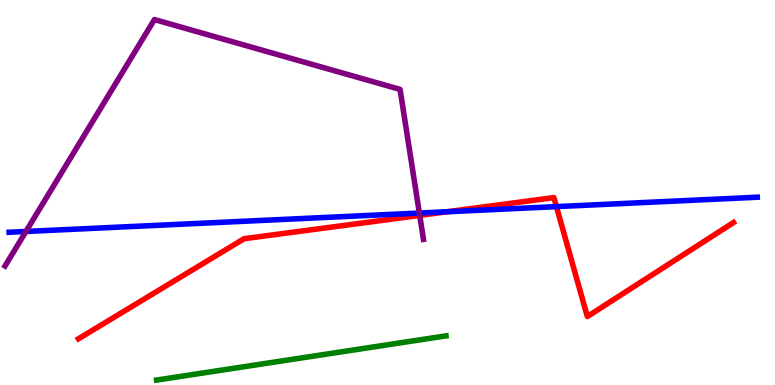[{'lines': ['blue', 'red'], 'intersections': [{'x': 5.77, 'y': 4.5}, {'x': 7.18, 'y': 4.63}]}, {'lines': ['green', 'red'], 'intersections': []}, {'lines': ['purple', 'red'], 'intersections': [{'x': 5.42, 'y': 4.41}]}, {'lines': ['blue', 'green'], 'intersections': []}, {'lines': ['blue', 'purple'], 'intersections': [{'x': 0.335, 'y': 3.99}, {'x': 5.41, 'y': 4.47}]}, {'lines': ['green', 'purple'], 'intersections': []}]